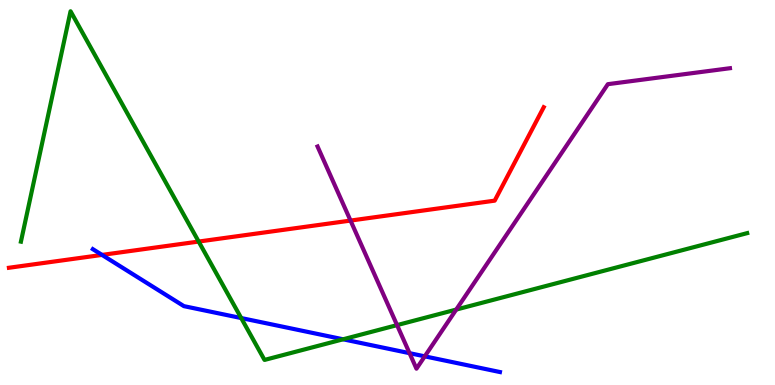[{'lines': ['blue', 'red'], 'intersections': [{'x': 1.32, 'y': 3.38}]}, {'lines': ['green', 'red'], 'intersections': [{'x': 2.56, 'y': 3.73}]}, {'lines': ['purple', 'red'], 'intersections': [{'x': 4.52, 'y': 4.27}]}, {'lines': ['blue', 'green'], 'intersections': [{'x': 3.11, 'y': 1.74}, {'x': 4.43, 'y': 1.19}]}, {'lines': ['blue', 'purple'], 'intersections': [{'x': 5.28, 'y': 0.827}, {'x': 5.48, 'y': 0.744}]}, {'lines': ['green', 'purple'], 'intersections': [{'x': 5.12, 'y': 1.56}, {'x': 5.89, 'y': 1.96}]}]